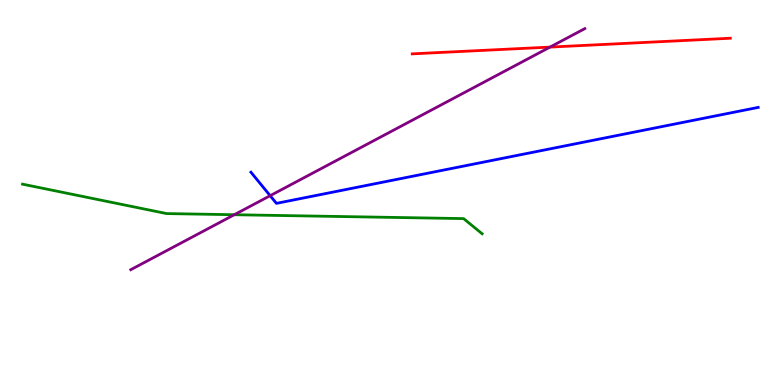[{'lines': ['blue', 'red'], 'intersections': []}, {'lines': ['green', 'red'], 'intersections': []}, {'lines': ['purple', 'red'], 'intersections': [{'x': 7.1, 'y': 8.78}]}, {'lines': ['blue', 'green'], 'intersections': []}, {'lines': ['blue', 'purple'], 'intersections': [{'x': 3.49, 'y': 4.92}]}, {'lines': ['green', 'purple'], 'intersections': [{'x': 3.02, 'y': 4.42}]}]